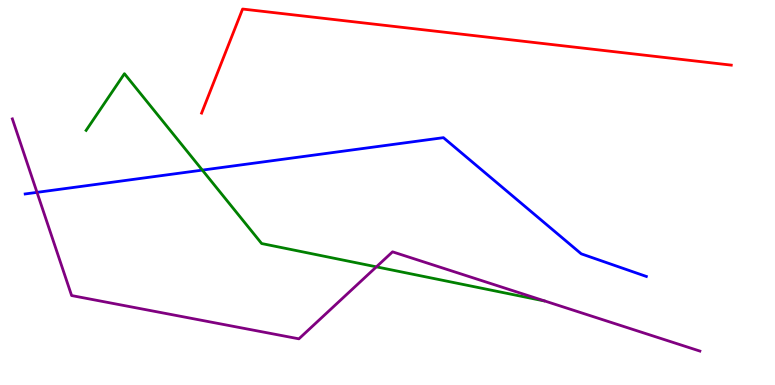[{'lines': ['blue', 'red'], 'intersections': []}, {'lines': ['green', 'red'], 'intersections': []}, {'lines': ['purple', 'red'], 'intersections': []}, {'lines': ['blue', 'green'], 'intersections': [{'x': 2.61, 'y': 5.58}]}, {'lines': ['blue', 'purple'], 'intersections': [{'x': 0.478, 'y': 5.0}]}, {'lines': ['green', 'purple'], 'intersections': [{'x': 4.86, 'y': 3.07}]}]